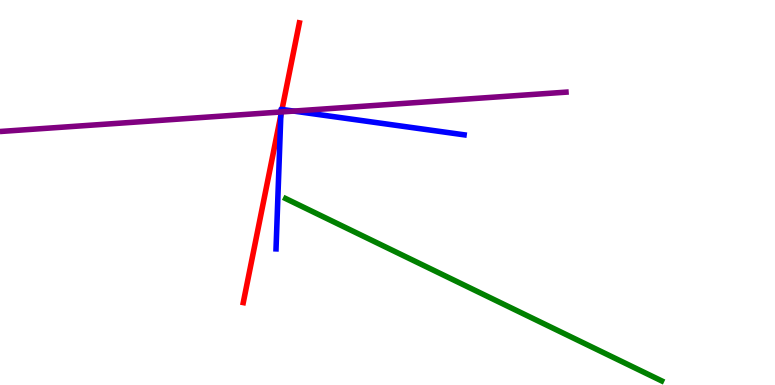[{'lines': ['blue', 'red'], 'intersections': [{'x': 3.62, 'y': 7.0}, {'x': 3.64, 'y': 7.16}]}, {'lines': ['green', 'red'], 'intersections': []}, {'lines': ['purple', 'red'], 'intersections': [{'x': 3.63, 'y': 7.09}]}, {'lines': ['blue', 'green'], 'intersections': []}, {'lines': ['blue', 'purple'], 'intersections': [{'x': 3.63, 'y': 7.09}, {'x': 3.79, 'y': 7.11}]}, {'lines': ['green', 'purple'], 'intersections': []}]